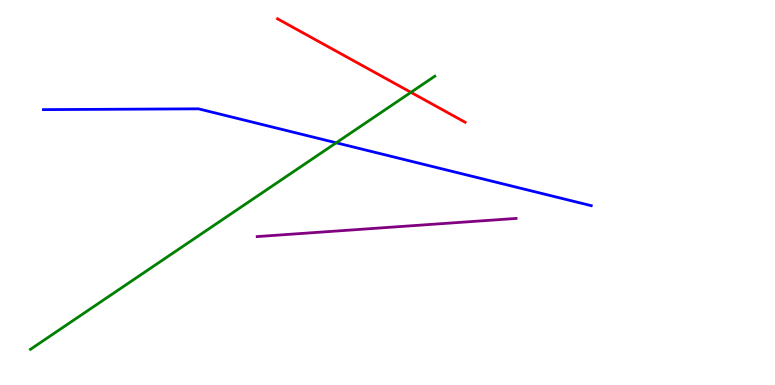[{'lines': ['blue', 'red'], 'intersections': []}, {'lines': ['green', 'red'], 'intersections': [{'x': 5.3, 'y': 7.6}]}, {'lines': ['purple', 'red'], 'intersections': []}, {'lines': ['blue', 'green'], 'intersections': [{'x': 4.34, 'y': 6.29}]}, {'lines': ['blue', 'purple'], 'intersections': []}, {'lines': ['green', 'purple'], 'intersections': []}]